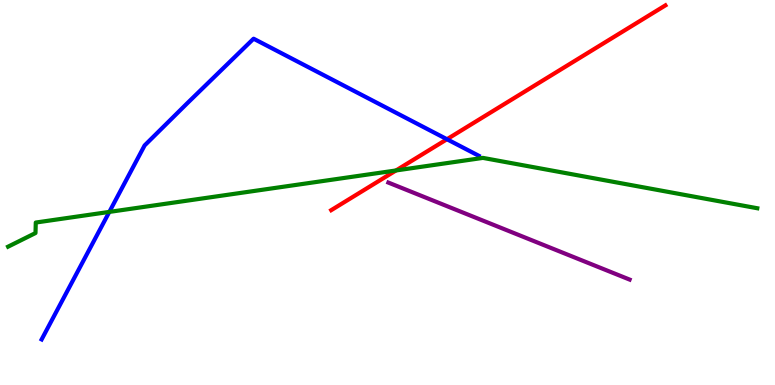[{'lines': ['blue', 'red'], 'intersections': [{'x': 5.77, 'y': 6.38}]}, {'lines': ['green', 'red'], 'intersections': [{'x': 5.11, 'y': 5.57}]}, {'lines': ['purple', 'red'], 'intersections': []}, {'lines': ['blue', 'green'], 'intersections': [{'x': 1.41, 'y': 4.5}]}, {'lines': ['blue', 'purple'], 'intersections': []}, {'lines': ['green', 'purple'], 'intersections': []}]